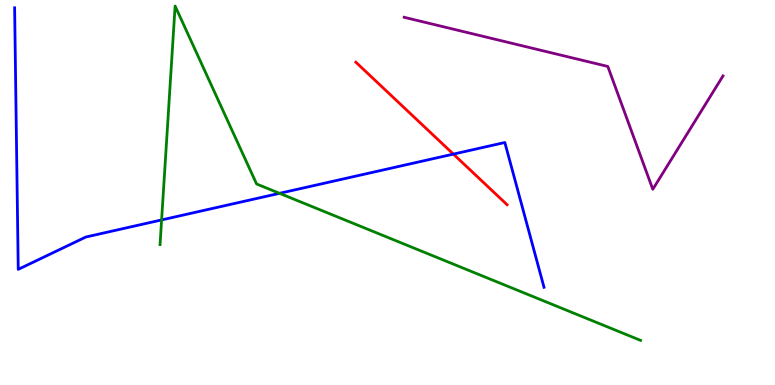[{'lines': ['blue', 'red'], 'intersections': [{'x': 5.85, 'y': 6.0}]}, {'lines': ['green', 'red'], 'intersections': []}, {'lines': ['purple', 'red'], 'intersections': []}, {'lines': ['blue', 'green'], 'intersections': [{'x': 2.09, 'y': 4.29}, {'x': 3.61, 'y': 4.98}]}, {'lines': ['blue', 'purple'], 'intersections': []}, {'lines': ['green', 'purple'], 'intersections': []}]